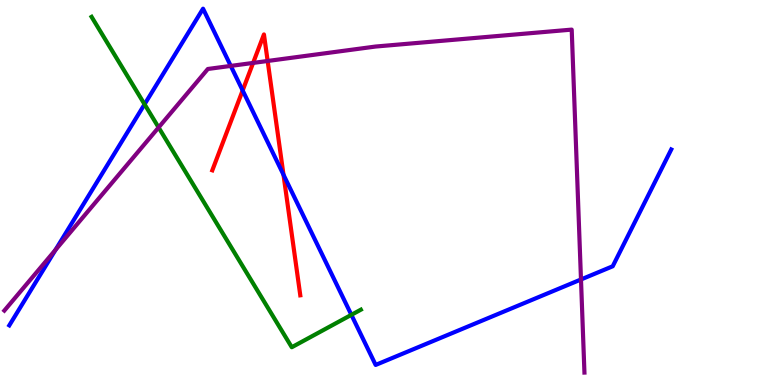[{'lines': ['blue', 'red'], 'intersections': [{'x': 3.13, 'y': 7.65}, {'x': 3.66, 'y': 5.46}]}, {'lines': ['green', 'red'], 'intersections': []}, {'lines': ['purple', 'red'], 'intersections': [{'x': 3.27, 'y': 8.37}, {'x': 3.45, 'y': 8.42}]}, {'lines': ['blue', 'green'], 'intersections': [{'x': 1.87, 'y': 7.29}, {'x': 4.53, 'y': 1.82}]}, {'lines': ['blue', 'purple'], 'intersections': [{'x': 0.716, 'y': 3.51}, {'x': 2.98, 'y': 8.29}, {'x': 7.5, 'y': 2.74}]}, {'lines': ['green', 'purple'], 'intersections': [{'x': 2.05, 'y': 6.69}]}]